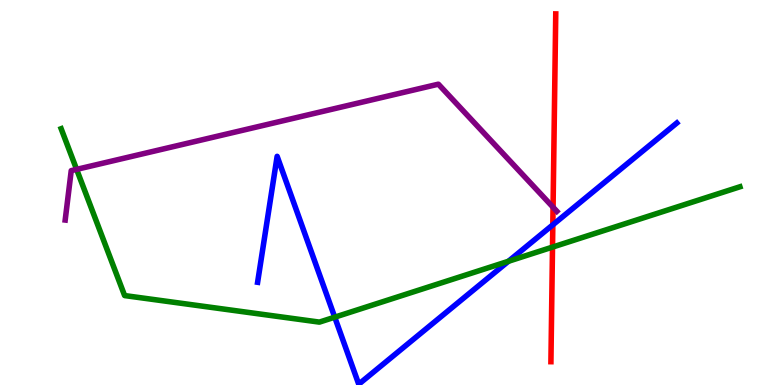[{'lines': ['blue', 'red'], 'intersections': [{'x': 7.13, 'y': 4.16}]}, {'lines': ['green', 'red'], 'intersections': [{'x': 7.13, 'y': 3.58}]}, {'lines': ['purple', 'red'], 'intersections': [{'x': 7.14, 'y': 4.62}]}, {'lines': ['blue', 'green'], 'intersections': [{'x': 4.32, 'y': 1.76}, {'x': 6.56, 'y': 3.21}]}, {'lines': ['blue', 'purple'], 'intersections': []}, {'lines': ['green', 'purple'], 'intersections': [{'x': 0.989, 'y': 5.6}]}]